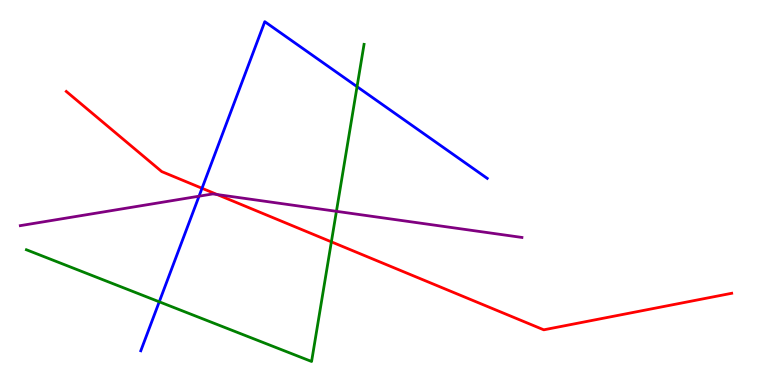[{'lines': ['blue', 'red'], 'intersections': [{'x': 2.61, 'y': 5.11}]}, {'lines': ['green', 'red'], 'intersections': [{'x': 4.28, 'y': 3.72}]}, {'lines': ['purple', 'red'], 'intersections': [{'x': 2.8, 'y': 4.95}]}, {'lines': ['blue', 'green'], 'intersections': [{'x': 2.05, 'y': 2.16}, {'x': 4.61, 'y': 7.75}]}, {'lines': ['blue', 'purple'], 'intersections': [{'x': 2.57, 'y': 4.9}]}, {'lines': ['green', 'purple'], 'intersections': [{'x': 4.34, 'y': 4.51}]}]